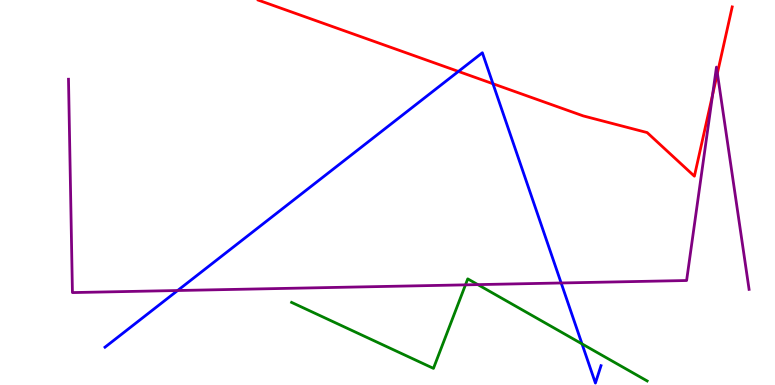[{'lines': ['blue', 'red'], 'intersections': [{'x': 5.92, 'y': 8.14}, {'x': 6.36, 'y': 7.82}]}, {'lines': ['green', 'red'], 'intersections': []}, {'lines': ['purple', 'red'], 'intersections': [{'x': 9.2, 'y': 7.54}, {'x': 9.26, 'y': 8.1}]}, {'lines': ['blue', 'green'], 'intersections': [{'x': 7.51, 'y': 1.07}]}, {'lines': ['blue', 'purple'], 'intersections': [{'x': 2.29, 'y': 2.45}, {'x': 7.24, 'y': 2.65}]}, {'lines': ['green', 'purple'], 'intersections': [{'x': 6.01, 'y': 2.6}, {'x': 6.17, 'y': 2.61}]}]